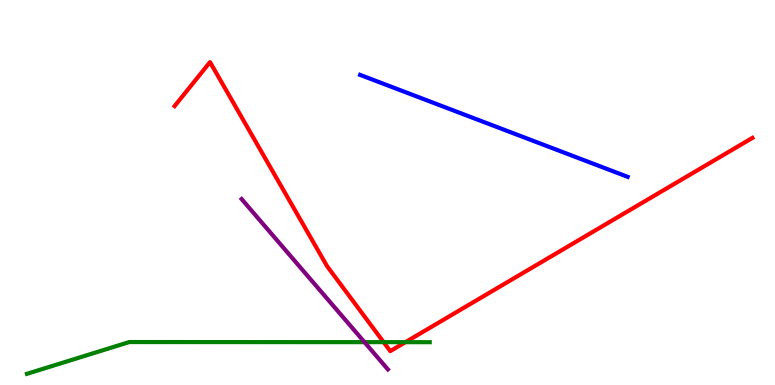[{'lines': ['blue', 'red'], 'intersections': []}, {'lines': ['green', 'red'], 'intersections': [{'x': 4.95, 'y': 1.11}, {'x': 5.23, 'y': 1.11}]}, {'lines': ['purple', 'red'], 'intersections': []}, {'lines': ['blue', 'green'], 'intersections': []}, {'lines': ['blue', 'purple'], 'intersections': []}, {'lines': ['green', 'purple'], 'intersections': [{'x': 4.7, 'y': 1.11}]}]